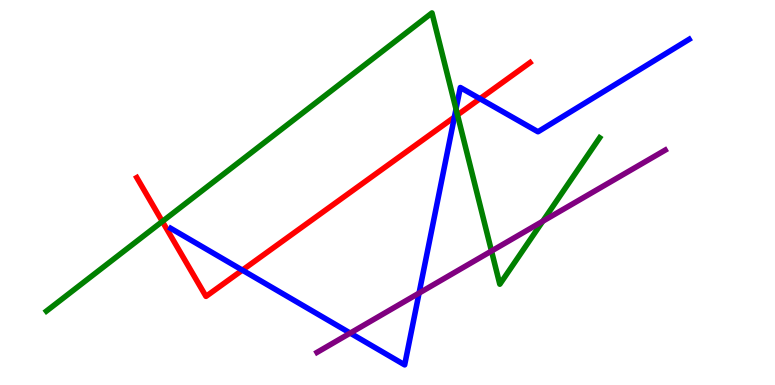[{'lines': ['blue', 'red'], 'intersections': [{'x': 3.13, 'y': 2.98}, {'x': 5.86, 'y': 6.96}, {'x': 6.19, 'y': 7.44}]}, {'lines': ['green', 'red'], 'intersections': [{'x': 2.09, 'y': 4.25}, {'x': 5.9, 'y': 7.01}]}, {'lines': ['purple', 'red'], 'intersections': []}, {'lines': ['blue', 'green'], 'intersections': [{'x': 5.88, 'y': 7.17}]}, {'lines': ['blue', 'purple'], 'intersections': [{'x': 4.52, 'y': 1.35}, {'x': 5.41, 'y': 2.39}]}, {'lines': ['green', 'purple'], 'intersections': [{'x': 6.34, 'y': 3.48}, {'x': 7.0, 'y': 4.25}]}]